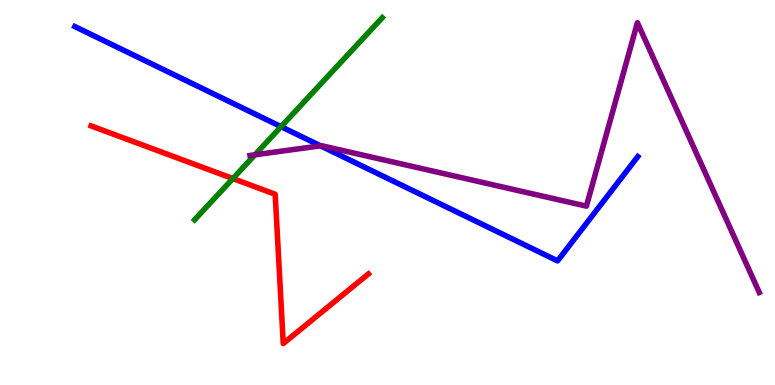[{'lines': ['blue', 'red'], 'intersections': []}, {'lines': ['green', 'red'], 'intersections': [{'x': 3.01, 'y': 5.36}]}, {'lines': ['purple', 'red'], 'intersections': []}, {'lines': ['blue', 'green'], 'intersections': [{'x': 3.63, 'y': 6.71}]}, {'lines': ['blue', 'purple'], 'intersections': [{'x': 4.14, 'y': 6.21}]}, {'lines': ['green', 'purple'], 'intersections': [{'x': 3.29, 'y': 5.98}]}]